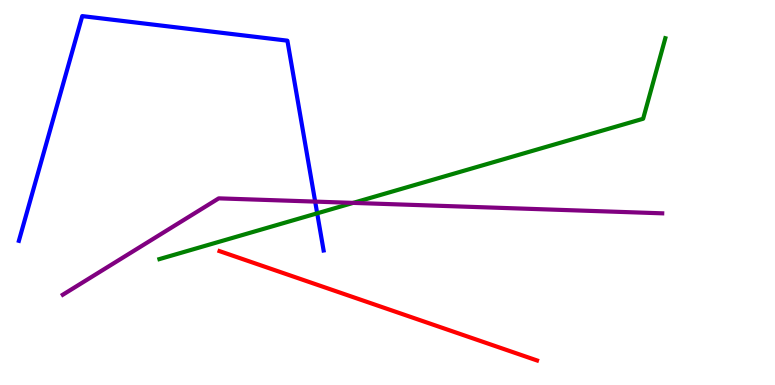[{'lines': ['blue', 'red'], 'intersections': []}, {'lines': ['green', 'red'], 'intersections': []}, {'lines': ['purple', 'red'], 'intersections': []}, {'lines': ['blue', 'green'], 'intersections': [{'x': 4.09, 'y': 4.46}]}, {'lines': ['blue', 'purple'], 'intersections': [{'x': 4.07, 'y': 4.76}]}, {'lines': ['green', 'purple'], 'intersections': [{'x': 4.56, 'y': 4.73}]}]